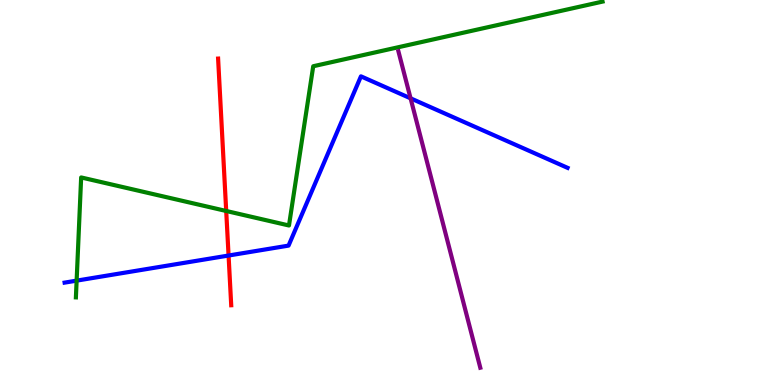[{'lines': ['blue', 'red'], 'intersections': [{'x': 2.95, 'y': 3.36}]}, {'lines': ['green', 'red'], 'intersections': [{'x': 2.92, 'y': 4.52}]}, {'lines': ['purple', 'red'], 'intersections': []}, {'lines': ['blue', 'green'], 'intersections': [{'x': 0.989, 'y': 2.71}]}, {'lines': ['blue', 'purple'], 'intersections': [{'x': 5.3, 'y': 7.45}]}, {'lines': ['green', 'purple'], 'intersections': []}]